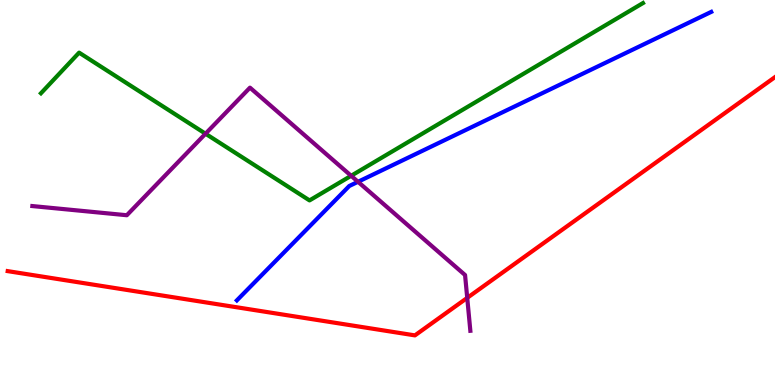[{'lines': ['blue', 'red'], 'intersections': []}, {'lines': ['green', 'red'], 'intersections': []}, {'lines': ['purple', 'red'], 'intersections': [{'x': 6.03, 'y': 2.26}]}, {'lines': ['blue', 'green'], 'intersections': []}, {'lines': ['blue', 'purple'], 'intersections': [{'x': 4.62, 'y': 5.28}]}, {'lines': ['green', 'purple'], 'intersections': [{'x': 2.65, 'y': 6.53}, {'x': 4.53, 'y': 5.43}]}]